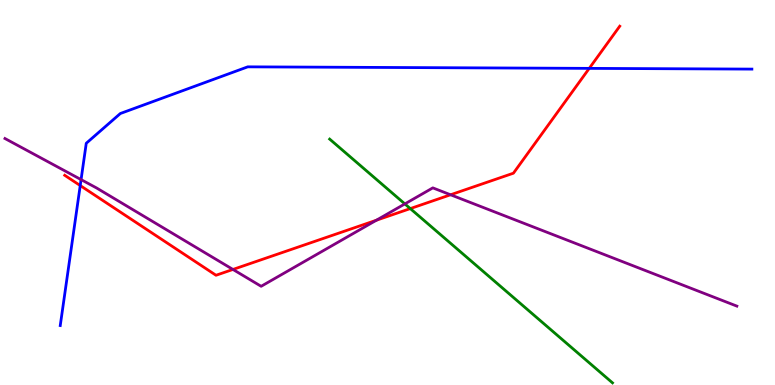[{'lines': ['blue', 'red'], 'intersections': [{'x': 1.04, 'y': 5.18}, {'x': 7.6, 'y': 8.22}]}, {'lines': ['green', 'red'], 'intersections': [{'x': 5.29, 'y': 4.58}]}, {'lines': ['purple', 'red'], 'intersections': [{'x': 3.01, 'y': 3.0}, {'x': 4.86, 'y': 4.28}, {'x': 5.81, 'y': 4.94}]}, {'lines': ['blue', 'green'], 'intersections': []}, {'lines': ['blue', 'purple'], 'intersections': [{'x': 1.05, 'y': 5.33}]}, {'lines': ['green', 'purple'], 'intersections': [{'x': 5.22, 'y': 4.7}]}]